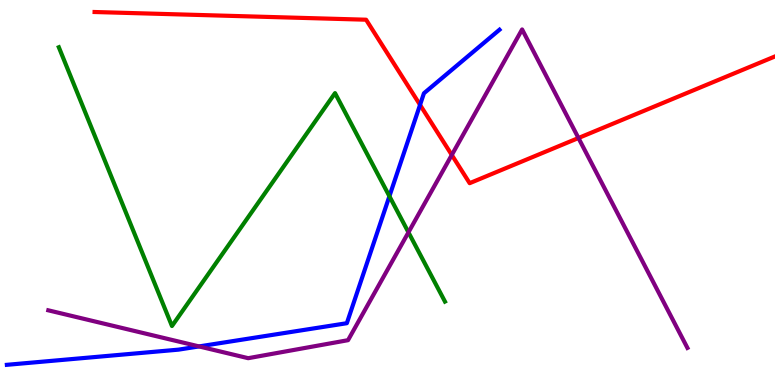[{'lines': ['blue', 'red'], 'intersections': [{'x': 5.42, 'y': 7.28}]}, {'lines': ['green', 'red'], 'intersections': []}, {'lines': ['purple', 'red'], 'intersections': [{'x': 5.83, 'y': 5.97}, {'x': 7.46, 'y': 6.42}]}, {'lines': ['blue', 'green'], 'intersections': [{'x': 5.02, 'y': 4.9}]}, {'lines': ['blue', 'purple'], 'intersections': [{'x': 2.57, 'y': 1.0}]}, {'lines': ['green', 'purple'], 'intersections': [{'x': 5.27, 'y': 3.97}]}]